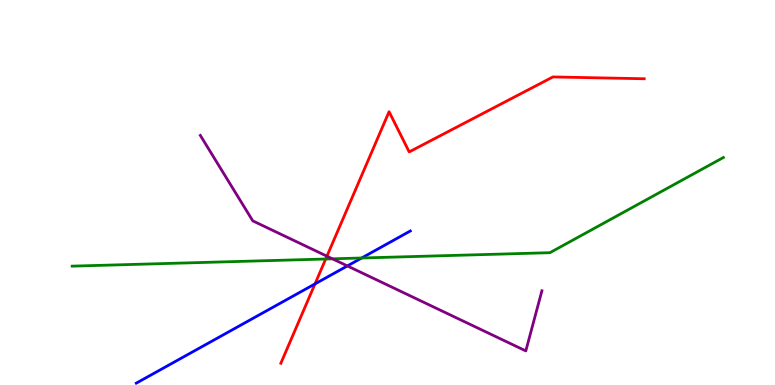[{'lines': ['blue', 'red'], 'intersections': [{'x': 4.06, 'y': 2.63}]}, {'lines': ['green', 'red'], 'intersections': [{'x': 4.2, 'y': 3.27}]}, {'lines': ['purple', 'red'], 'intersections': [{'x': 4.22, 'y': 3.35}]}, {'lines': ['blue', 'green'], 'intersections': [{'x': 4.67, 'y': 3.3}]}, {'lines': ['blue', 'purple'], 'intersections': [{'x': 4.48, 'y': 3.09}]}, {'lines': ['green', 'purple'], 'intersections': [{'x': 4.29, 'y': 3.28}]}]